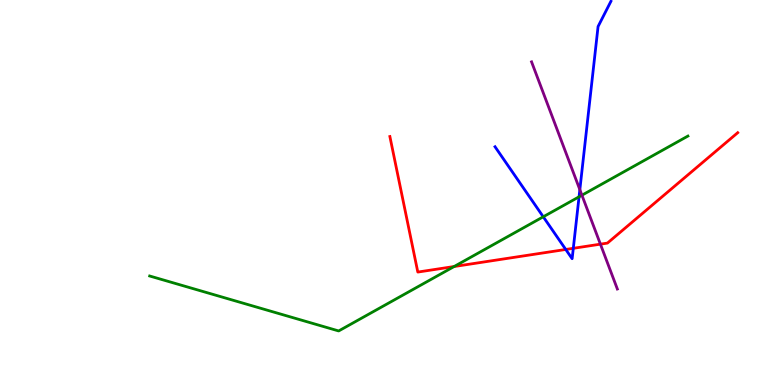[{'lines': ['blue', 'red'], 'intersections': [{'x': 7.3, 'y': 3.52}, {'x': 7.4, 'y': 3.55}]}, {'lines': ['green', 'red'], 'intersections': [{'x': 5.86, 'y': 3.08}]}, {'lines': ['purple', 'red'], 'intersections': [{'x': 7.75, 'y': 3.66}]}, {'lines': ['blue', 'green'], 'intersections': [{'x': 7.01, 'y': 4.37}, {'x': 7.47, 'y': 4.89}]}, {'lines': ['blue', 'purple'], 'intersections': [{'x': 7.48, 'y': 5.07}]}, {'lines': ['green', 'purple'], 'intersections': [{'x': 7.51, 'y': 4.93}]}]